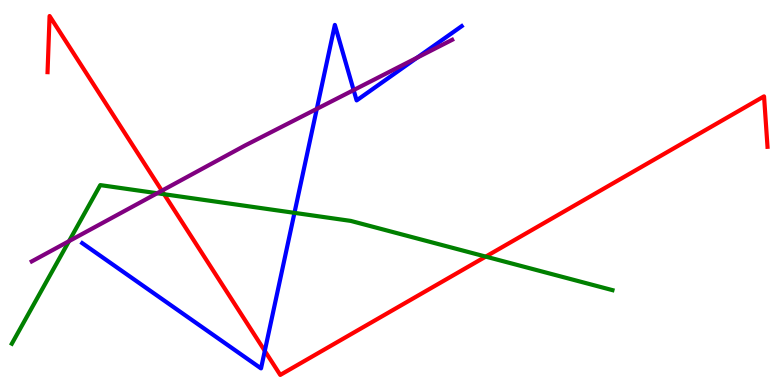[{'lines': ['blue', 'red'], 'intersections': [{'x': 3.42, 'y': 0.886}]}, {'lines': ['green', 'red'], 'intersections': [{'x': 2.12, 'y': 4.96}, {'x': 6.27, 'y': 3.33}]}, {'lines': ['purple', 'red'], 'intersections': [{'x': 2.09, 'y': 5.05}]}, {'lines': ['blue', 'green'], 'intersections': [{'x': 3.8, 'y': 4.47}]}, {'lines': ['blue', 'purple'], 'intersections': [{'x': 4.09, 'y': 7.17}, {'x': 4.56, 'y': 7.66}, {'x': 5.38, 'y': 8.5}]}, {'lines': ['green', 'purple'], 'intersections': [{'x': 0.89, 'y': 3.74}, {'x': 2.03, 'y': 4.98}]}]